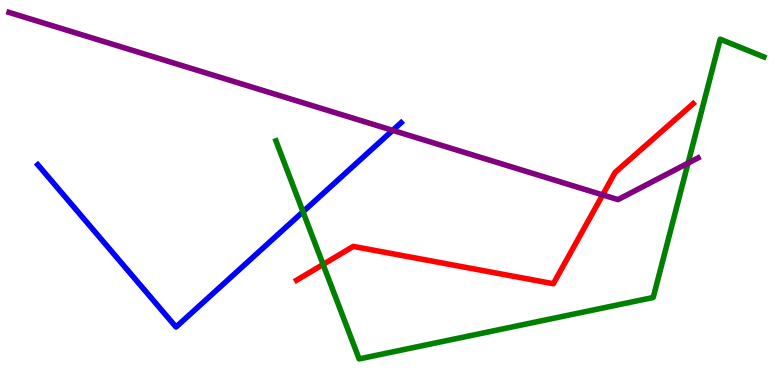[{'lines': ['blue', 'red'], 'intersections': []}, {'lines': ['green', 'red'], 'intersections': [{'x': 4.17, 'y': 3.13}]}, {'lines': ['purple', 'red'], 'intersections': [{'x': 7.78, 'y': 4.94}]}, {'lines': ['blue', 'green'], 'intersections': [{'x': 3.91, 'y': 4.5}]}, {'lines': ['blue', 'purple'], 'intersections': [{'x': 5.07, 'y': 6.61}]}, {'lines': ['green', 'purple'], 'intersections': [{'x': 8.88, 'y': 5.76}]}]